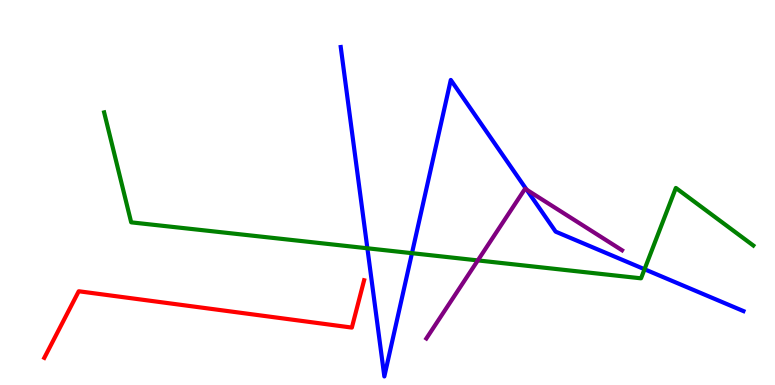[{'lines': ['blue', 'red'], 'intersections': []}, {'lines': ['green', 'red'], 'intersections': []}, {'lines': ['purple', 'red'], 'intersections': []}, {'lines': ['blue', 'green'], 'intersections': [{'x': 4.74, 'y': 3.55}, {'x': 5.32, 'y': 3.42}, {'x': 8.32, 'y': 3.01}]}, {'lines': ['blue', 'purple'], 'intersections': [{'x': 6.8, 'y': 5.07}]}, {'lines': ['green', 'purple'], 'intersections': [{'x': 6.17, 'y': 3.24}]}]